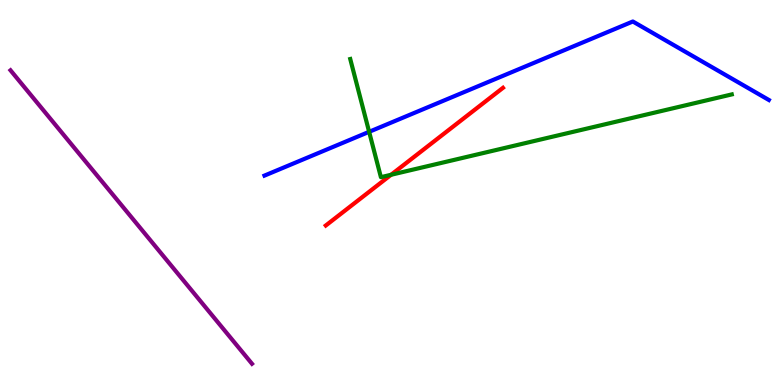[{'lines': ['blue', 'red'], 'intersections': []}, {'lines': ['green', 'red'], 'intersections': [{'x': 5.05, 'y': 5.46}]}, {'lines': ['purple', 'red'], 'intersections': []}, {'lines': ['blue', 'green'], 'intersections': [{'x': 4.76, 'y': 6.58}]}, {'lines': ['blue', 'purple'], 'intersections': []}, {'lines': ['green', 'purple'], 'intersections': []}]